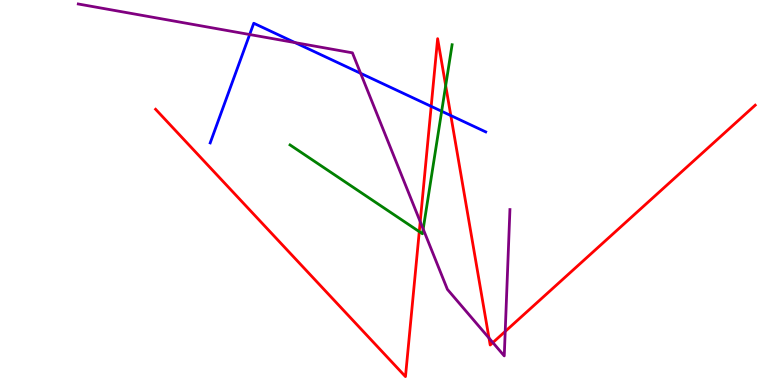[{'lines': ['blue', 'red'], 'intersections': [{'x': 5.56, 'y': 7.24}, {'x': 5.82, 'y': 7.0}]}, {'lines': ['green', 'red'], 'intersections': [{'x': 5.41, 'y': 3.98}, {'x': 5.75, 'y': 7.78}]}, {'lines': ['purple', 'red'], 'intersections': [{'x': 5.42, 'y': 4.24}, {'x': 6.31, 'y': 1.22}, {'x': 6.36, 'y': 1.1}, {'x': 6.52, 'y': 1.39}]}, {'lines': ['blue', 'green'], 'intersections': [{'x': 5.7, 'y': 7.11}]}, {'lines': ['blue', 'purple'], 'intersections': [{'x': 3.22, 'y': 9.1}, {'x': 3.81, 'y': 8.89}, {'x': 4.65, 'y': 8.1}]}, {'lines': ['green', 'purple'], 'intersections': [{'x': 5.46, 'y': 4.05}]}]